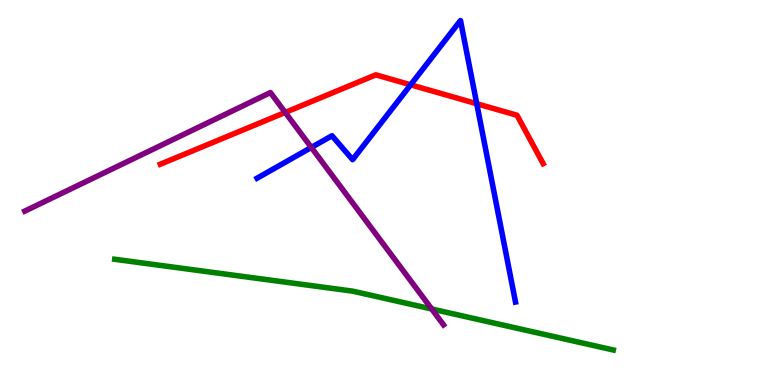[{'lines': ['blue', 'red'], 'intersections': [{'x': 5.3, 'y': 7.8}, {'x': 6.15, 'y': 7.31}]}, {'lines': ['green', 'red'], 'intersections': []}, {'lines': ['purple', 'red'], 'intersections': [{'x': 3.68, 'y': 7.08}]}, {'lines': ['blue', 'green'], 'intersections': []}, {'lines': ['blue', 'purple'], 'intersections': [{'x': 4.02, 'y': 6.17}]}, {'lines': ['green', 'purple'], 'intersections': [{'x': 5.57, 'y': 1.97}]}]